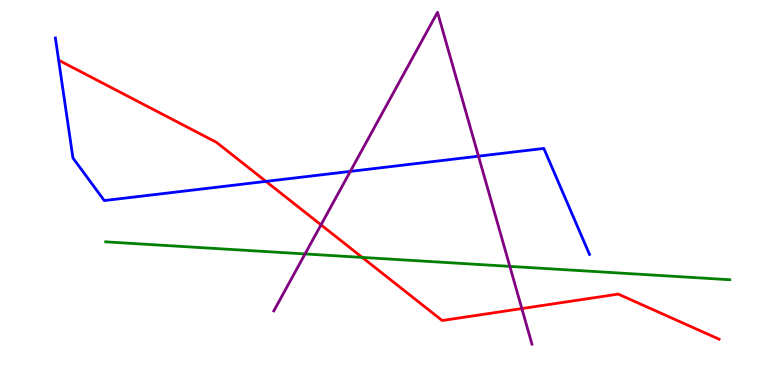[{'lines': ['blue', 'red'], 'intersections': [{'x': 3.43, 'y': 5.29}]}, {'lines': ['green', 'red'], 'intersections': [{'x': 4.67, 'y': 3.31}]}, {'lines': ['purple', 'red'], 'intersections': [{'x': 4.14, 'y': 4.16}, {'x': 6.73, 'y': 1.99}]}, {'lines': ['blue', 'green'], 'intersections': []}, {'lines': ['blue', 'purple'], 'intersections': [{'x': 4.52, 'y': 5.55}, {'x': 6.17, 'y': 5.94}]}, {'lines': ['green', 'purple'], 'intersections': [{'x': 3.94, 'y': 3.4}, {'x': 6.58, 'y': 3.08}]}]